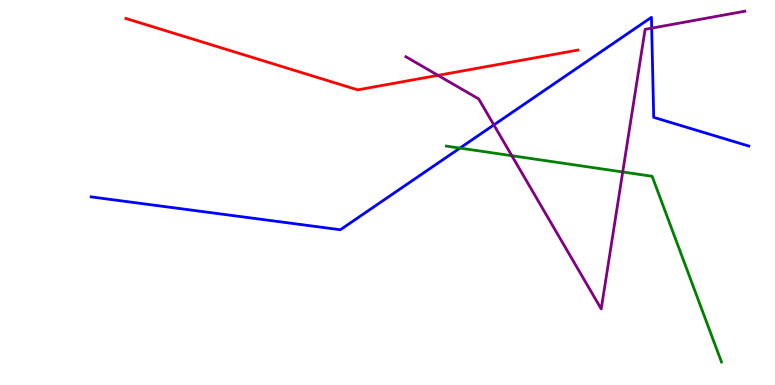[{'lines': ['blue', 'red'], 'intersections': []}, {'lines': ['green', 'red'], 'intersections': []}, {'lines': ['purple', 'red'], 'intersections': [{'x': 5.65, 'y': 8.04}]}, {'lines': ['blue', 'green'], 'intersections': [{'x': 5.93, 'y': 6.15}]}, {'lines': ['blue', 'purple'], 'intersections': [{'x': 6.37, 'y': 6.76}, {'x': 8.41, 'y': 9.27}]}, {'lines': ['green', 'purple'], 'intersections': [{'x': 6.6, 'y': 5.96}, {'x': 8.04, 'y': 5.53}]}]